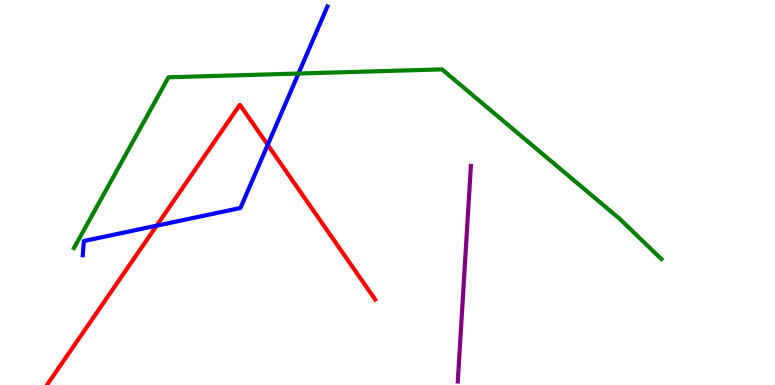[{'lines': ['blue', 'red'], 'intersections': [{'x': 2.02, 'y': 4.14}, {'x': 3.45, 'y': 6.24}]}, {'lines': ['green', 'red'], 'intersections': []}, {'lines': ['purple', 'red'], 'intersections': []}, {'lines': ['blue', 'green'], 'intersections': [{'x': 3.85, 'y': 8.09}]}, {'lines': ['blue', 'purple'], 'intersections': []}, {'lines': ['green', 'purple'], 'intersections': []}]